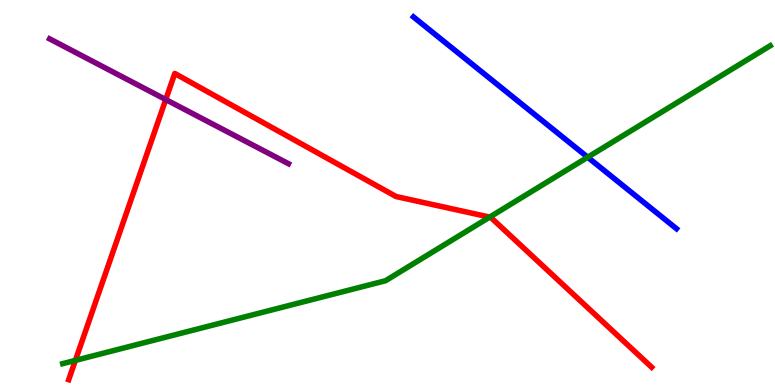[{'lines': ['blue', 'red'], 'intersections': []}, {'lines': ['green', 'red'], 'intersections': [{'x': 0.973, 'y': 0.639}, {'x': 6.32, 'y': 4.36}]}, {'lines': ['purple', 'red'], 'intersections': [{'x': 2.14, 'y': 7.41}]}, {'lines': ['blue', 'green'], 'intersections': [{'x': 7.58, 'y': 5.92}]}, {'lines': ['blue', 'purple'], 'intersections': []}, {'lines': ['green', 'purple'], 'intersections': []}]